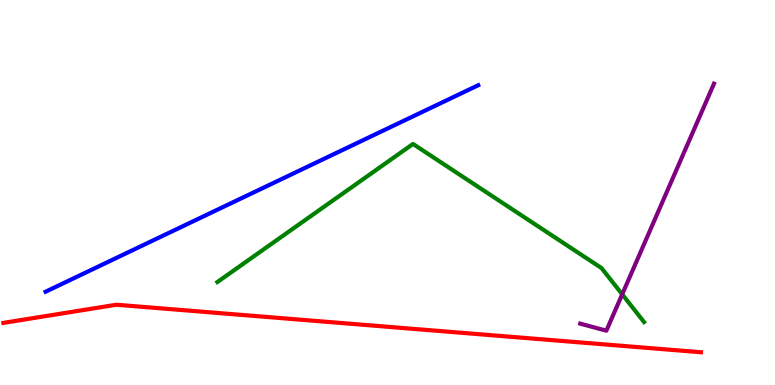[{'lines': ['blue', 'red'], 'intersections': []}, {'lines': ['green', 'red'], 'intersections': []}, {'lines': ['purple', 'red'], 'intersections': []}, {'lines': ['blue', 'green'], 'intersections': []}, {'lines': ['blue', 'purple'], 'intersections': []}, {'lines': ['green', 'purple'], 'intersections': [{'x': 8.03, 'y': 2.36}]}]